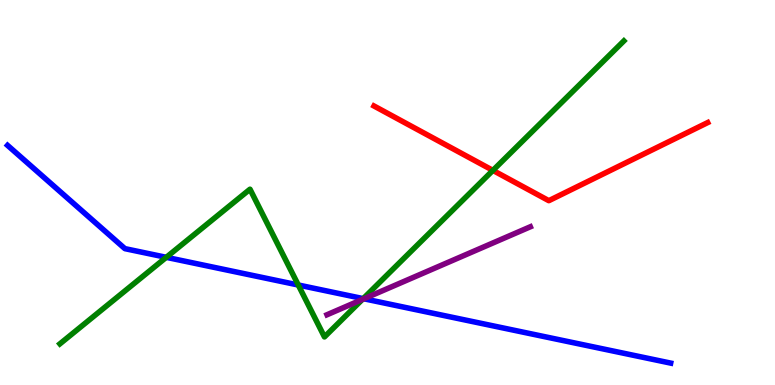[{'lines': ['blue', 'red'], 'intersections': []}, {'lines': ['green', 'red'], 'intersections': [{'x': 6.36, 'y': 5.57}]}, {'lines': ['purple', 'red'], 'intersections': []}, {'lines': ['blue', 'green'], 'intersections': [{'x': 2.15, 'y': 3.32}, {'x': 3.85, 'y': 2.6}, {'x': 4.69, 'y': 2.24}]}, {'lines': ['blue', 'purple'], 'intersections': [{'x': 4.7, 'y': 2.24}]}, {'lines': ['green', 'purple'], 'intersections': [{'x': 4.68, 'y': 2.22}]}]